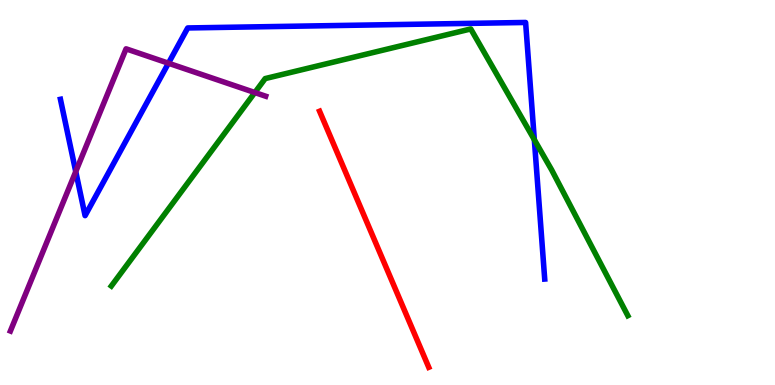[{'lines': ['blue', 'red'], 'intersections': []}, {'lines': ['green', 'red'], 'intersections': []}, {'lines': ['purple', 'red'], 'intersections': []}, {'lines': ['blue', 'green'], 'intersections': [{'x': 6.89, 'y': 6.37}]}, {'lines': ['blue', 'purple'], 'intersections': [{'x': 0.977, 'y': 5.54}, {'x': 2.17, 'y': 8.36}]}, {'lines': ['green', 'purple'], 'intersections': [{'x': 3.29, 'y': 7.6}]}]